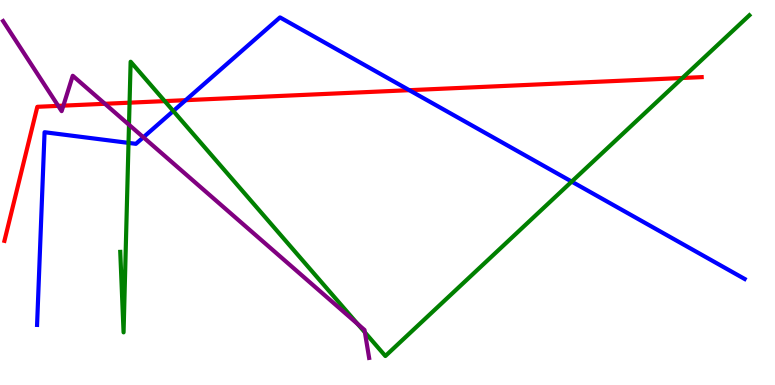[{'lines': ['blue', 'red'], 'intersections': [{'x': 2.4, 'y': 7.4}, {'x': 5.28, 'y': 7.66}]}, {'lines': ['green', 'red'], 'intersections': [{'x': 1.67, 'y': 7.33}, {'x': 2.13, 'y': 7.37}, {'x': 8.81, 'y': 7.97}]}, {'lines': ['purple', 'red'], 'intersections': [{'x': 0.751, 'y': 7.25}, {'x': 0.818, 'y': 7.26}, {'x': 1.35, 'y': 7.3}]}, {'lines': ['blue', 'green'], 'intersections': [{'x': 1.66, 'y': 6.29}, {'x': 2.24, 'y': 7.12}, {'x': 7.38, 'y': 5.28}]}, {'lines': ['blue', 'purple'], 'intersections': [{'x': 1.85, 'y': 6.43}]}, {'lines': ['green', 'purple'], 'intersections': [{'x': 1.66, 'y': 6.76}, {'x': 4.61, 'y': 1.58}, {'x': 4.71, 'y': 1.37}]}]